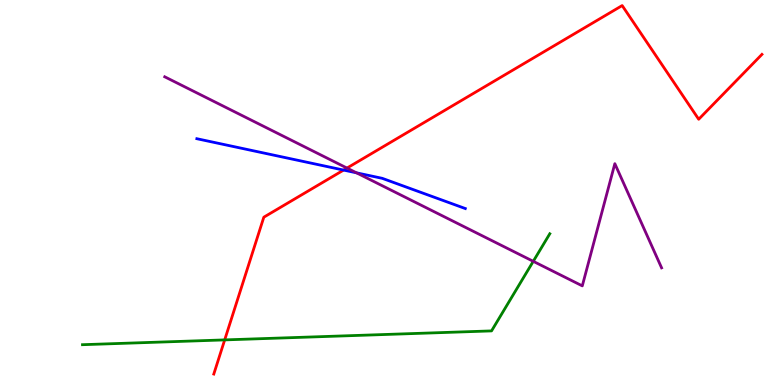[{'lines': ['blue', 'red'], 'intersections': [{'x': 4.43, 'y': 5.58}]}, {'lines': ['green', 'red'], 'intersections': [{'x': 2.9, 'y': 1.17}]}, {'lines': ['purple', 'red'], 'intersections': [{'x': 4.48, 'y': 5.63}]}, {'lines': ['blue', 'green'], 'intersections': []}, {'lines': ['blue', 'purple'], 'intersections': [{'x': 4.6, 'y': 5.51}]}, {'lines': ['green', 'purple'], 'intersections': [{'x': 6.88, 'y': 3.21}]}]